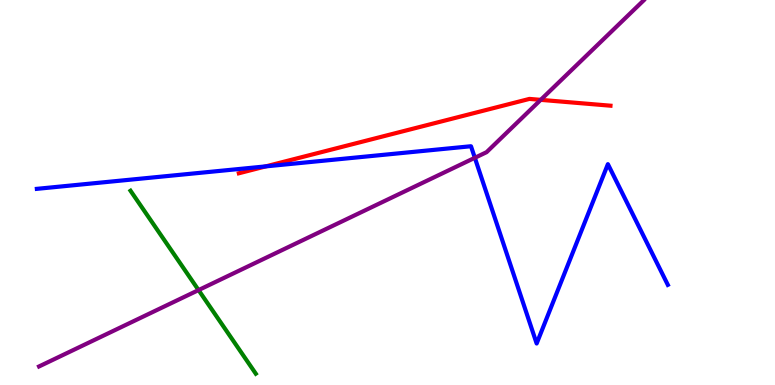[{'lines': ['blue', 'red'], 'intersections': [{'x': 3.43, 'y': 5.68}]}, {'lines': ['green', 'red'], 'intersections': []}, {'lines': ['purple', 'red'], 'intersections': [{'x': 6.98, 'y': 7.41}]}, {'lines': ['blue', 'green'], 'intersections': []}, {'lines': ['blue', 'purple'], 'intersections': [{'x': 6.13, 'y': 5.9}]}, {'lines': ['green', 'purple'], 'intersections': [{'x': 2.56, 'y': 2.47}]}]